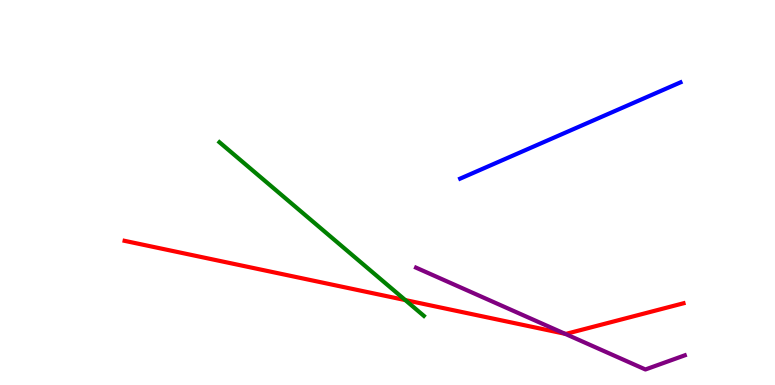[{'lines': ['blue', 'red'], 'intersections': []}, {'lines': ['green', 'red'], 'intersections': [{'x': 5.23, 'y': 2.21}]}, {'lines': ['purple', 'red'], 'intersections': [{'x': 7.29, 'y': 1.33}]}, {'lines': ['blue', 'green'], 'intersections': []}, {'lines': ['blue', 'purple'], 'intersections': []}, {'lines': ['green', 'purple'], 'intersections': []}]